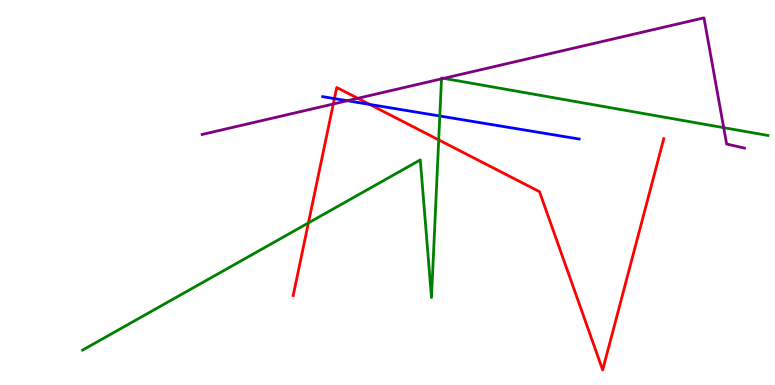[{'lines': ['blue', 'red'], 'intersections': [{'x': 4.32, 'y': 7.44}, {'x': 4.77, 'y': 7.29}]}, {'lines': ['green', 'red'], 'intersections': [{'x': 3.98, 'y': 4.21}, {'x': 5.66, 'y': 6.37}]}, {'lines': ['purple', 'red'], 'intersections': [{'x': 4.3, 'y': 7.3}, {'x': 4.62, 'y': 7.45}]}, {'lines': ['blue', 'green'], 'intersections': [{'x': 5.67, 'y': 6.99}]}, {'lines': ['blue', 'purple'], 'intersections': [{'x': 4.48, 'y': 7.38}]}, {'lines': ['green', 'purple'], 'intersections': [{'x': 5.7, 'y': 7.95}, {'x': 5.73, 'y': 7.97}, {'x': 9.34, 'y': 6.68}]}]